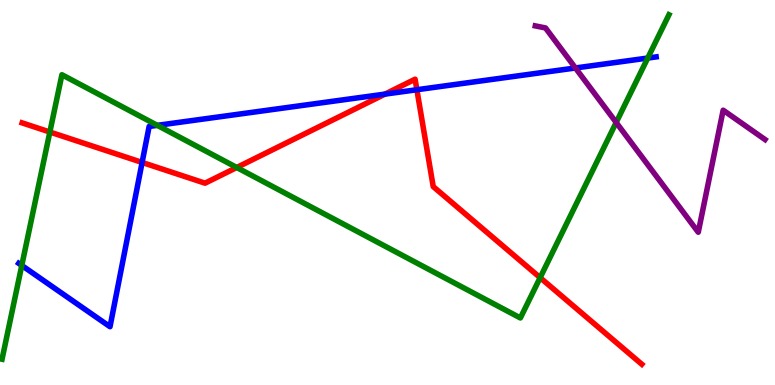[{'lines': ['blue', 'red'], 'intersections': [{'x': 1.83, 'y': 5.78}, {'x': 4.97, 'y': 7.56}, {'x': 5.38, 'y': 7.67}]}, {'lines': ['green', 'red'], 'intersections': [{'x': 0.643, 'y': 6.57}, {'x': 3.05, 'y': 5.65}, {'x': 6.97, 'y': 2.79}]}, {'lines': ['purple', 'red'], 'intersections': []}, {'lines': ['blue', 'green'], 'intersections': [{'x': 0.281, 'y': 3.11}, {'x': 2.03, 'y': 6.74}, {'x': 8.36, 'y': 8.49}]}, {'lines': ['blue', 'purple'], 'intersections': [{'x': 7.43, 'y': 8.23}]}, {'lines': ['green', 'purple'], 'intersections': [{'x': 7.95, 'y': 6.82}]}]